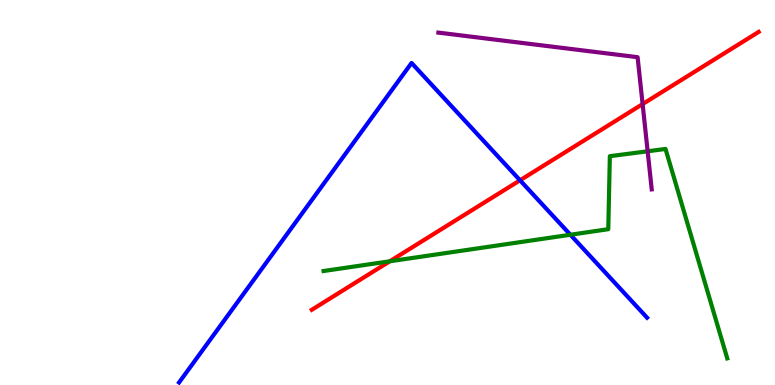[{'lines': ['blue', 'red'], 'intersections': [{'x': 6.71, 'y': 5.32}]}, {'lines': ['green', 'red'], 'intersections': [{'x': 5.03, 'y': 3.21}]}, {'lines': ['purple', 'red'], 'intersections': [{'x': 8.29, 'y': 7.3}]}, {'lines': ['blue', 'green'], 'intersections': [{'x': 7.36, 'y': 3.9}]}, {'lines': ['blue', 'purple'], 'intersections': []}, {'lines': ['green', 'purple'], 'intersections': [{'x': 8.36, 'y': 6.07}]}]